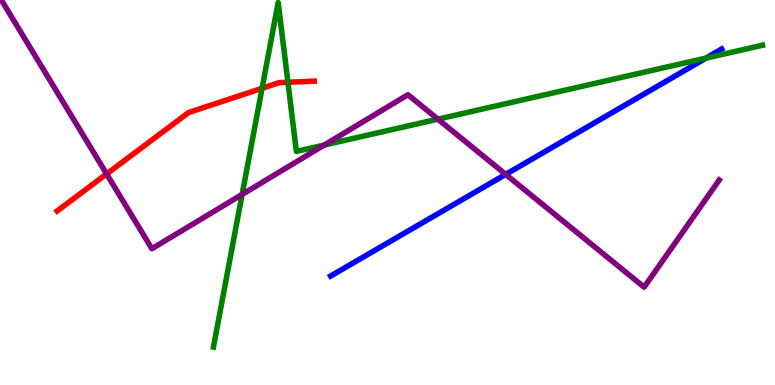[{'lines': ['blue', 'red'], 'intersections': []}, {'lines': ['green', 'red'], 'intersections': [{'x': 3.38, 'y': 7.71}, {'x': 3.72, 'y': 7.86}]}, {'lines': ['purple', 'red'], 'intersections': [{'x': 1.38, 'y': 5.48}]}, {'lines': ['blue', 'green'], 'intersections': [{'x': 9.11, 'y': 8.49}]}, {'lines': ['blue', 'purple'], 'intersections': [{'x': 6.53, 'y': 5.47}]}, {'lines': ['green', 'purple'], 'intersections': [{'x': 3.12, 'y': 4.95}, {'x': 4.18, 'y': 6.23}, {'x': 5.65, 'y': 6.91}]}]